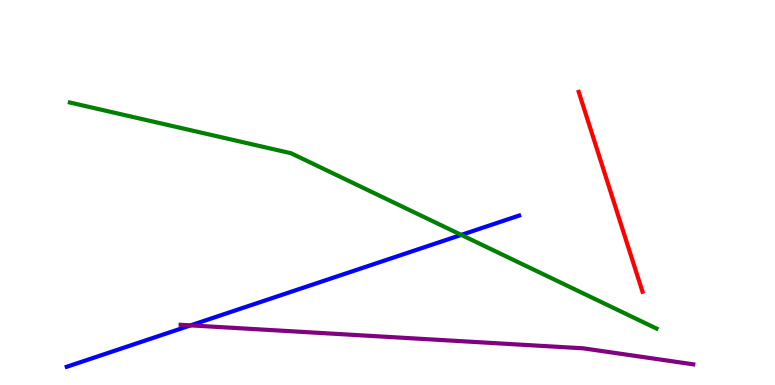[{'lines': ['blue', 'red'], 'intersections': []}, {'lines': ['green', 'red'], 'intersections': []}, {'lines': ['purple', 'red'], 'intersections': []}, {'lines': ['blue', 'green'], 'intersections': [{'x': 5.95, 'y': 3.9}]}, {'lines': ['blue', 'purple'], 'intersections': [{'x': 2.46, 'y': 1.55}]}, {'lines': ['green', 'purple'], 'intersections': []}]